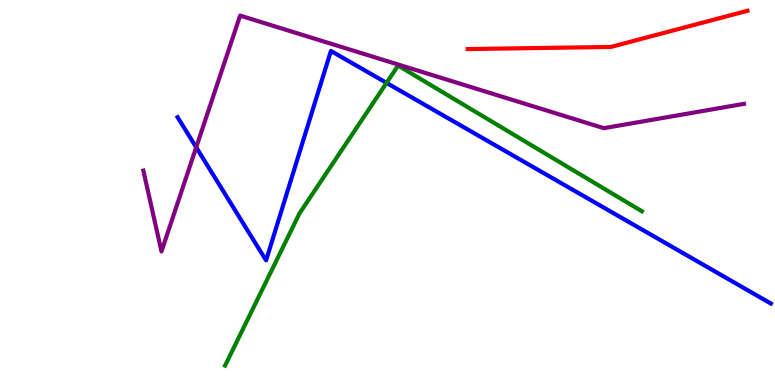[{'lines': ['blue', 'red'], 'intersections': []}, {'lines': ['green', 'red'], 'intersections': []}, {'lines': ['purple', 'red'], 'intersections': []}, {'lines': ['blue', 'green'], 'intersections': [{'x': 4.99, 'y': 7.85}]}, {'lines': ['blue', 'purple'], 'intersections': [{'x': 2.53, 'y': 6.17}]}, {'lines': ['green', 'purple'], 'intersections': []}]